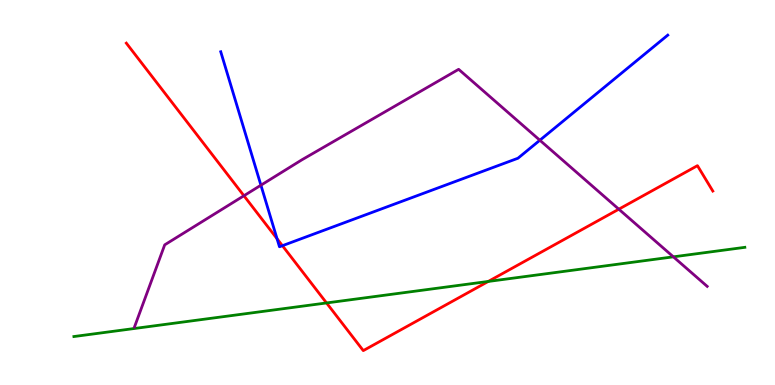[{'lines': ['blue', 'red'], 'intersections': [{'x': 3.57, 'y': 3.8}, {'x': 3.64, 'y': 3.62}]}, {'lines': ['green', 'red'], 'intersections': [{'x': 4.21, 'y': 2.13}, {'x': 6.3, 'y': 2.69}]}, {'lines': ['purple', 'red'], 'intersections': [{'x': 3.15, 'y': 4.92}, {'x': 7.98, 'y': 4.57}]}, {'lines': ['blue', 'green'], 'intersections': []}, {'lines': ['blue', 'purple'], 'intersections': [{'x': 3.37, 'y': 5.19}, {'x': 6.97, 'y': 6.36}]}, {'lines': ['green', 'purple'], 'intersections': [{'x': 8.69, 'y': 3.33}]}]